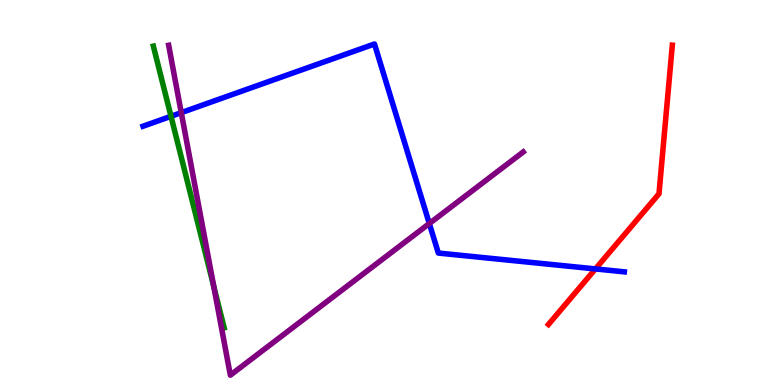[{'lines': ['blue', 'red'], 'intersections': [{'x': 7.68, 'y': 3.01}]}, {'lines': ['green', 'red'], 'intersections': []}, {'lines': ['purple', 'red'], 'intersections': []}, {'lines': ['blue', 'green'], 'intersections': [{'x': 2.21, 'y': 6.98}]}, {'lines': ['blue', 'purple'], 'intersections': [{'x': 2.34, 'y': 7.07}, {'x': 5.54, 'y': 4.19}]}, {'lines': ['green', 'purple'], 'intersections': [{'x': 2.76, 'y': 2.56}]}]